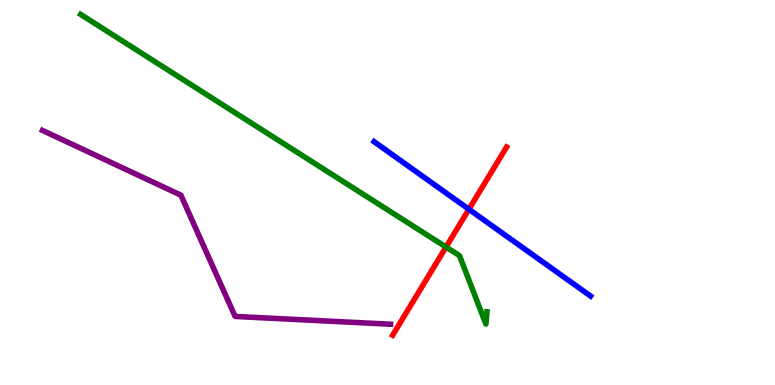[{'lines': ['blue', 'red'], 'intersections': [{'x': 6.05, 'y': 4.56}]}, {'lines': ['green', 'red'], 'intersections': [{'x': 5.76, 'y': 3.58}]}, {'lines': ['purple', 'red'], 'intersections': []}, {'lines': ['blue', 'green'], 'intersections': []}, {'lines': ['blue', 'purple'], 'intersections': []}, {'lines': ['green', 'purple'], 'intersections': []}]